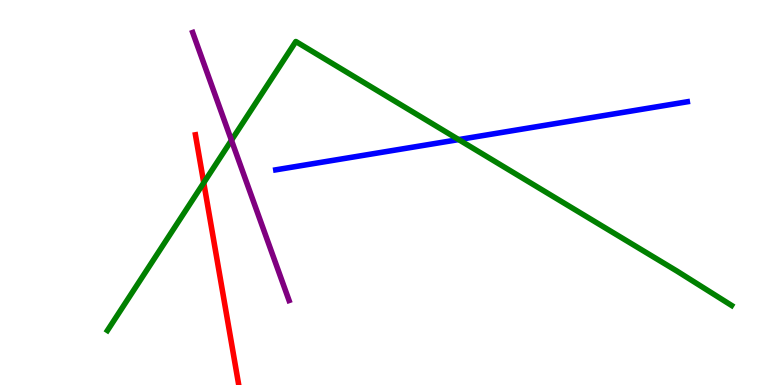[{'lines': ['blue', 'red'], 'intersections': []}, {'lines': ['green', 'red'], 'intersections': [{'x': 2.63, 'y': 5.25}]}, {'lines': ['purple', 'red'], 'intersections': []}, {'lines': ['blue', 'green'], 'intersections': [{'x': 5.92, 'y': 6.37}]}, {'lines': ['blue', 'purple'], 'intersections': []}, {'lines': ['green', 'purple'], 'intersections': [{'x': 2.99, 'y': 6.36}]}]